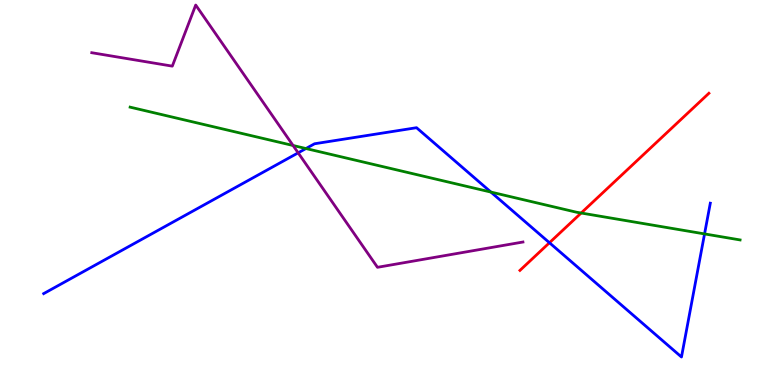[{'lines': ['blue', 'red'], 'intersections': [{'x': 7.09, 'y': 3.7}]}, {'lines': ['green', 'red'], 'intersections': [{'x': 7.5, 'y': 4.47}]}, {'lines': ['purple', 'red'], 'intersections': []}, {'lines': ['blue', 'green'], 'intersections': [{'x': 3.95, 'y': 6.14}, {'x': 6.33, 'y': 5.01}, {'x': 9.09, 'y': 3.92}]}, {'lines': ['blue', 'purple'], 'intersections': [{'x': 3.85, 'y': 6.03}]}, {'lines': ['green', 'purple'], 'intersections': [{'x': 3.78, 'y': 6.22}]}]